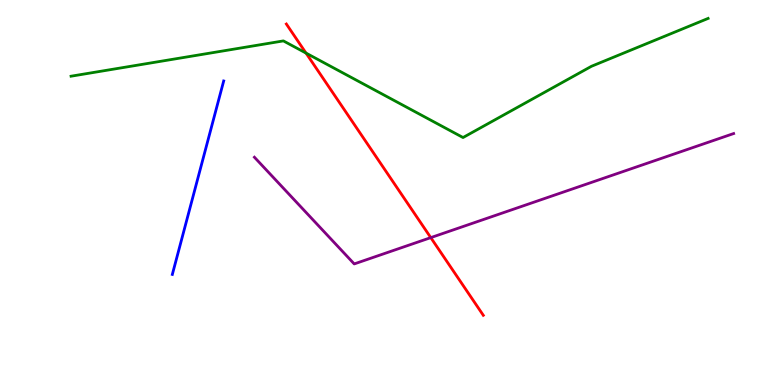[{'lines': ['blue', 'red'], 'intersections': []}, {'lines': ['green', 'red'], 'intersections': [{'x': 3.95, 'y': 8.62}]}, {'lines': ['purple', 'red'], 'intersections': [{'x': 5.56, 'y': 3.83}]}, {'lines': ['blue', 'green'], 'intersections': []}, {'lines': ['blue', 'purple'], 'intersections': []}, {'lines': ['green', 'purple'], 'intersections': []}]